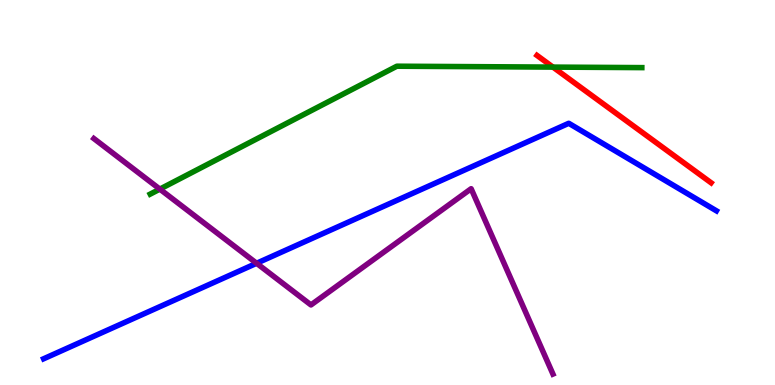[{'lines': ['blue', 'red'], 'intersections': []}, {'lines': ['green', 'red'], 'intersections': [{'x': 7.13, 'y': 8.26}]}, {'lines': ['purple', 'red'], 'intersections': []}, {'lines': ['blue', 'green'], 'intersections': []}, {'lines': ['blue', 'purple'], 'intersections': [{'x': 3.31, 'y': 3.16}]}, {'lines': ['green', 'purple'], 'intersections': [{'x': 2.06, 'y': 5.09}]}]